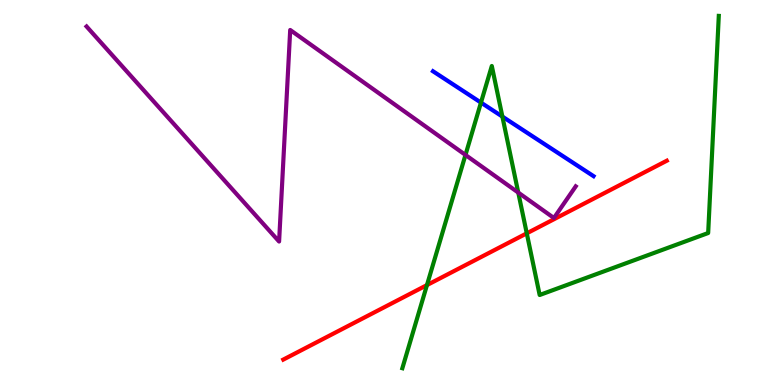[{'lines': ['blue', 'red'], 'intersections': []}, {'lines': ['green', 'red'], 'intersections': [{'x': 5.51, 'y': 2.6}, {'x': 6.8, 'y': 3.94}]}, {'lines': ['purple', 'red'], 'intersections': []}, {'lines': ['blue', 'green'], 'intersections': [{'x': 6.21, 'y': 7.34}, {'x': 6.48, 'y': 6.97}]}, {'lines': ['blue', 'purple'], 'intersections': []}, {'lines': ['green', 'purple'], 'intersections': [{'x': 6.01, 'y': 5.98}, {'x': 6.69, 'y': 5.0}]}]